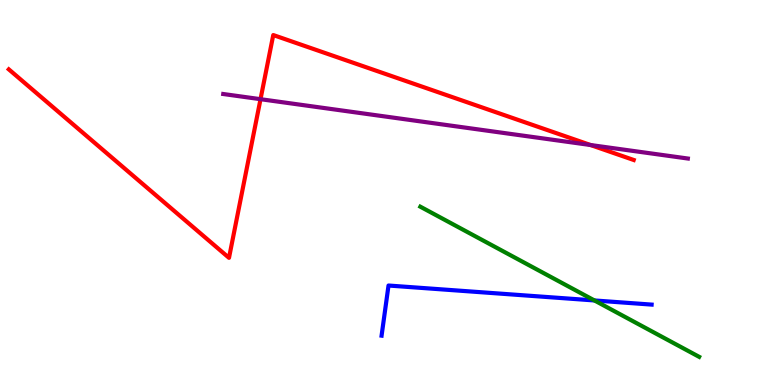[{'lines': ['blue', 'red'], 'intersections': []}, {'lines': ['green', 'red'], 'intersections': []}, {'lines': ['purple', 'red'], 'intersections': [{'x': 3.36, 'y': 7.42}, {'x': 7.62, 'y': 6.23}]}, {'lines': ['blue', 'green'], 'intersections': [{'x': 7.67, 'y': 2.2}]}, {'lines': ['blue', 'purple'], 'intersections': []}, {'lines': ['green', 'purple'], 'intersections': []}]